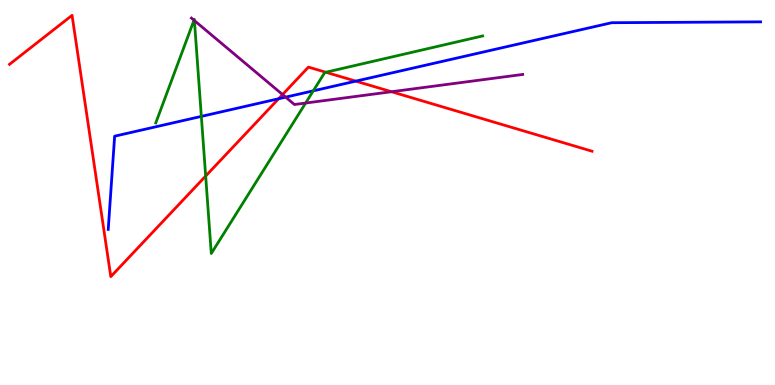[{'lines': ['blue', 'red'], 'intersections': [{'x': 3.59, 'y': 7.43}, {'x': 4.59, 'y': 7.89}]}, {'lines': ['green', 'red'], 'intersections': [{'x': 2.65, 'y': 5.43}, {'x': 4.2, 'y': 8.12}]}, {'lines': ['purple', 'red'], 'intersections': [{'x': 3.65, 'y': 7.54}, {'x': 5.05, 'y': 7.62}]}, {'lines': ['blue', 'green'], 'intersections': [{'x': 2.6, 'y': 6.98}, {'x': 4.04, 'y': 7.64}]}, {'lines': ['blue', 'purple'], 'intersections': [{'x': 3.69, 'y': 7.48}]}, {'lines': ['green', 'purple'], 'intersections': [{'x': 2.5, 'y': 9.47}, {'x': 2.51, 'y': 9.47}, {'x': 3.94, 'y': 7.32}]}]